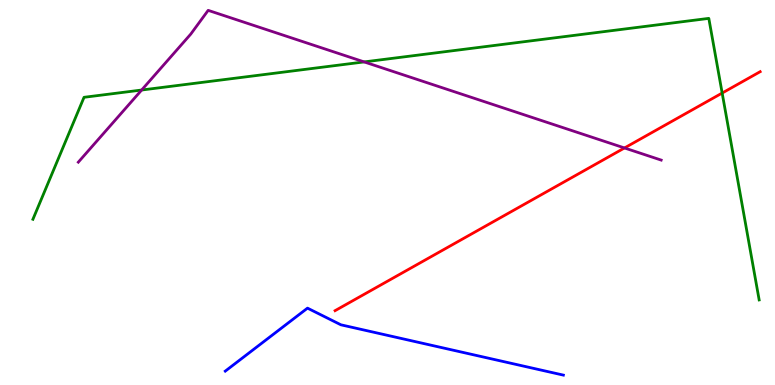[{'lines': ['blue', 'red'], 'intersections': []}, {'lines': ['green', 'red'], 'intersections': [{'x': 9.32, 'y': 7.58}]}, {'lines': ['purple', 'red'], 'intersections': [{'x': 8.06, 'y': 6.16}]}, {'lines': ['blue', 'green'], 'intersections': []}, {'lines': ['blue', 'purple'], 'intersections': []}, {'lines': ['green', 'purple'], 'intersections': [{'x': 1.83, 'y': 7.66}, {'x': 4.7, 'y': 8.39}]}]